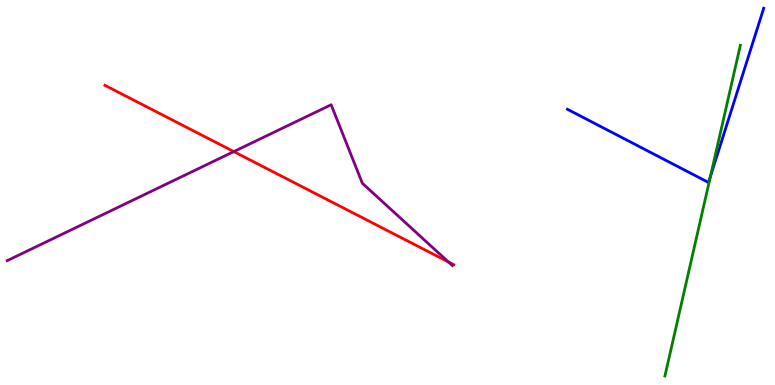[{'lines': ['blue', 'red'], 'intersections': []}, {'lines': ['green', 'red'], 'intersections': []}, {'lines': ['purple', 'red'], 'intersections': [{'x': 3.02, 'y': 6.06}, {'x': 5.79, 'y': 3.2}]}, {'lines': ['blue', 'green'], 'intersections': [{'x': 9.17, 'y': 5.42}]}, {'lines': ['blue', 'purple'], 'intersections': []}, {'lines': ['green', 'purple'], 'intersections': []}]